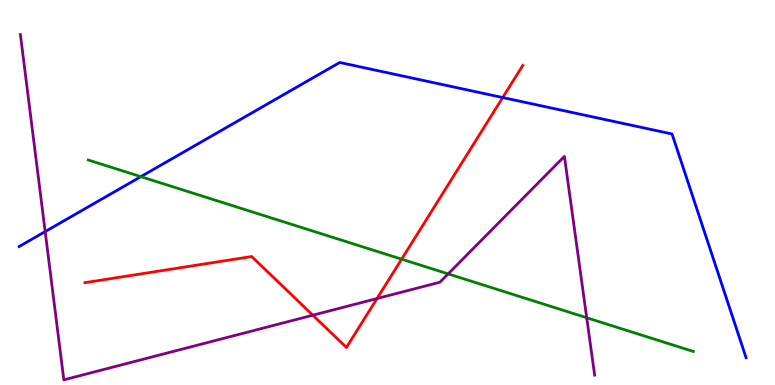[{'lines': ['blue', 'red'], 'intersections': [{'x': 6.49, 'y': 7.47}]}, {'lines': ['green', 'red'], 'intersections': [{'x': 5.18, 'y': 3.27}]}, {'lines': ['purple', 'red'], 'intersections': [{'x': 4.04, 'y': 1.81}, {'x': 4.86, 'y': 2.25}]}, {'lines': ['blue', 'green'], 'intersections': [{'x': 1.82, 'y': 5.41}]}, {'lines': ['blue', 'purple'], 'intersections': [{'x': 0.583, 'y': 3.98}]}, {'lines': ['green', 'purple'], 'intersections': [{'x': 5.78, 'y': 2.89}, {'x': 7.57, 'y': 1.75}]}]